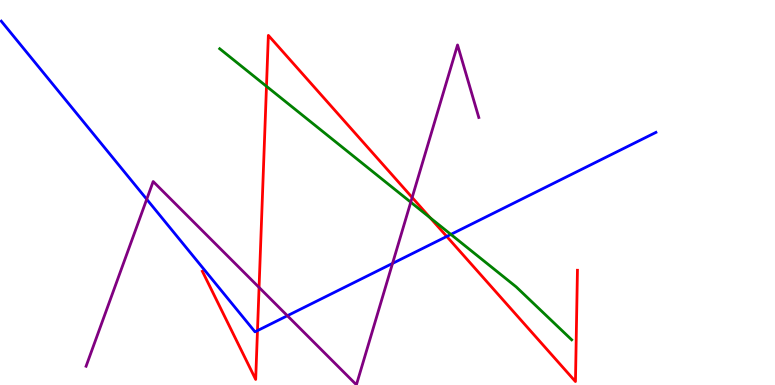[{'lines': ['blue', 'red'], 'intersections': [{'x': 3.32, 'y': 1.41}, {'x': 5.76, 'y': 3.86}]}, {'lines': ['green', 'red'], 'intersections': [{'x': 3.44, 'y': 7.76}, {'x': 5.55, 'y': 4.34}]}, {'lines': ['purple', 'red'], 'intersections': [{'x': 3.34, 'y': 2.53}, {'x': 5.32, 'y': 4.87}]}, {'lines': ['blue', 'green'], 'intersections': [{'x': 5.82, 'y': 3.91}]}, {'lines': ['blue', 'purple'], 'intersections': [{'x': 1.89, 'y': 4.82}, {'x': 3.71, 'y': 1.8}, {'x': 5.06, 'y': 3.16}]}, {'lines': ['green', 'purple'], 'intersections': [{'x': 5.3, 'y': 4.75}]}]